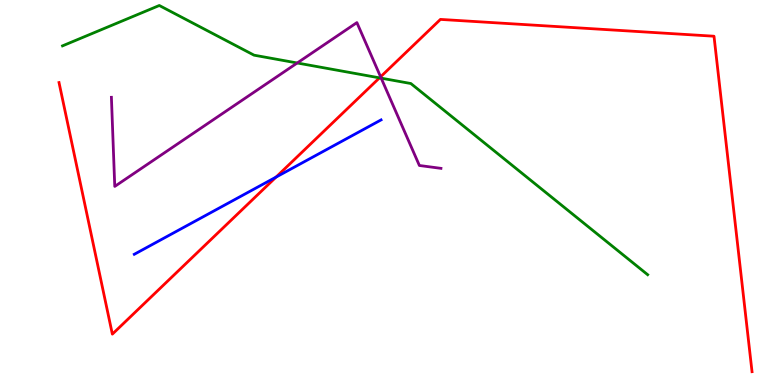[{'lines': ['blue', 'red'], 'intersections': [{'x': 3.56, 'y': 5.4}]}, {'lines': ['green', 'red'], 'intersections': [{'x': 4.9, 'y': 7.98}]}, {'lines': ['purple', 'red'], 'intersections': [{'x': 4.91, 'y': 8.01}]}, {'lines': ['blue', 'green'], 'intersections': []}, {'lines': ['blue', 'purple'], 'intersections': []}, {'lines': ['green', 'purple'], 'intersections': [{'x': 3.84, 'y': 8.36}, {'x': 4.92, 'y': 7.97}]}]